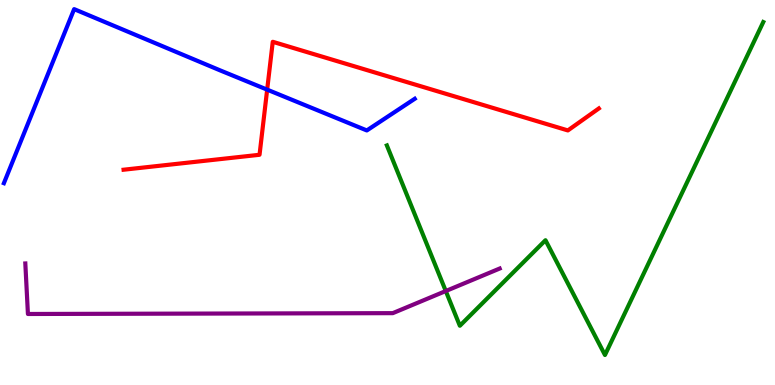[{'lines': ['blue', 'red'], 'intersections': [{'x': 3.45, 'y': 7.67}]}, {'lines': ['green', 'red'], 'intersections': []}, {'lines': ['purple', 'red'], 'intersections': []}, {'lines': ['blue', 'green'], 'intersections': []}, {'lines': ['blue', 'purple'], 'intersections': []}, {'lines': ['green', 'purple'], 'intersections': [{'x': 5.75, 'y': 2.44}]}]